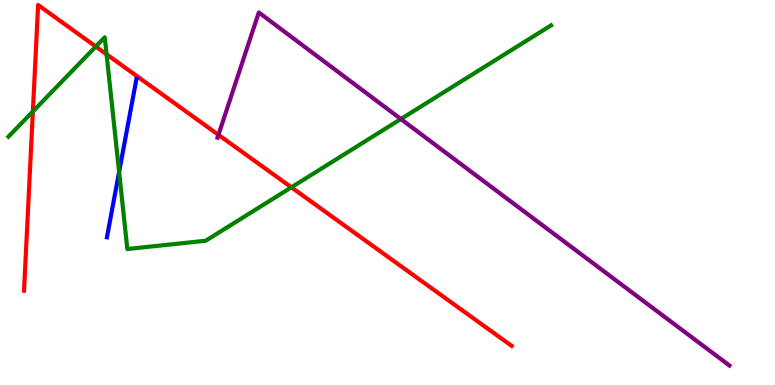[{'lines': ['blue', 'red'], 'intersections': []}, {'lines': ['green', 'red'], 'intersections': [{'x': 0.424, 'y': 7.1}, {'x': 1.24, 'y': 8.79}, {'x': 1.38, 'y': 8.59}, {'x': 3.76, 'y': 5.13}]}, {'lines': ['purple', 'red'], 'intersections': [{'x': 2.82, 'y': 6.5}]}, {'lines': ['blue', 'green'], 'intersections': [{'x': 1.54, 'y': 5.53}]}, {'lines': ['blue', 'purple'], 'intersections': []}, {'lines': ['green', 'purple'], 'intersections': [{'x': 5.17, 'y': 6.91}]}]